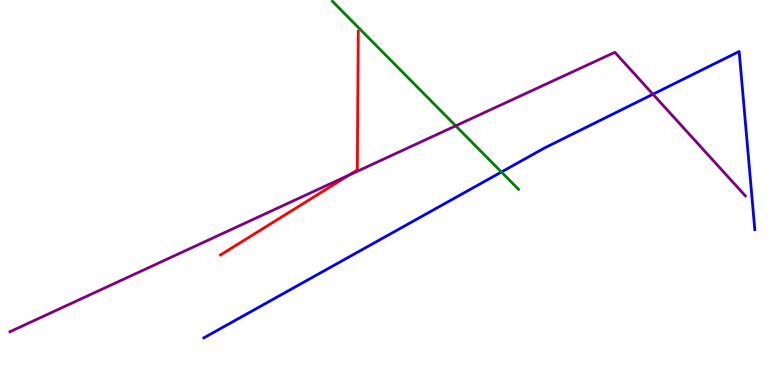[{'lines': ['blue', 'red'], 'intersections': []}, {'lines': ['green', 'red'], 'intersections': []}, {'lines': ['purple', 'red'], 'intersections': [{'x': 4.5, 'y': 5.45}]}, {'lines': ['blue', 'green'], 'intersections': [{'x': 6.47, 'y': 5.53}]}, {'lines': ['blue', 'purple'], 'intersections': [{'x': 8.43, 'y': 7.55}]}, {'lines': ['green', 'purple'], 'intersections': [{'x': 5.88, 'y': 6.73}]}]